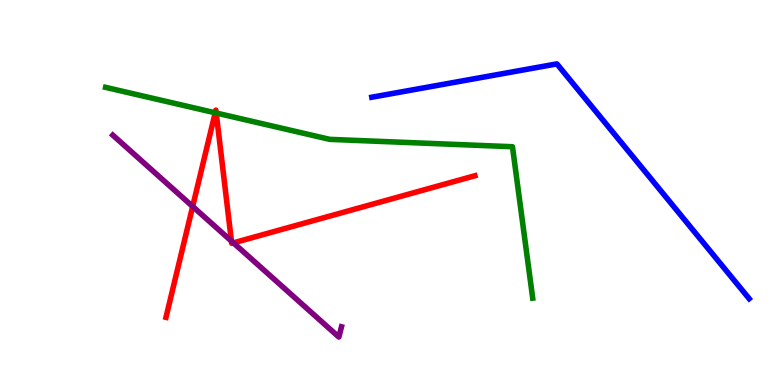[{'lines': ['blue', 'red'], 'intersections': []}, {'lines': ['green', 'red'], 'intersections': [{'x': 2.78, 'y': 7.07}, {'x': 2.79, 'y': 7.06}]}, {'lines': ['purple', 'red'], 'intersections': [{'x': 2.49, 'y': 4.64}, {'x': 2.99, 'y': 3.74}, {'x': 3.01, 'y': 3.69}]}, {'lines': ['blue', 'green'], 'intersections': []}, {'lines': ['blue', 'purple'], 'intersections': []}, {'lines': ['green', 'purple'], 'intersections': []}]